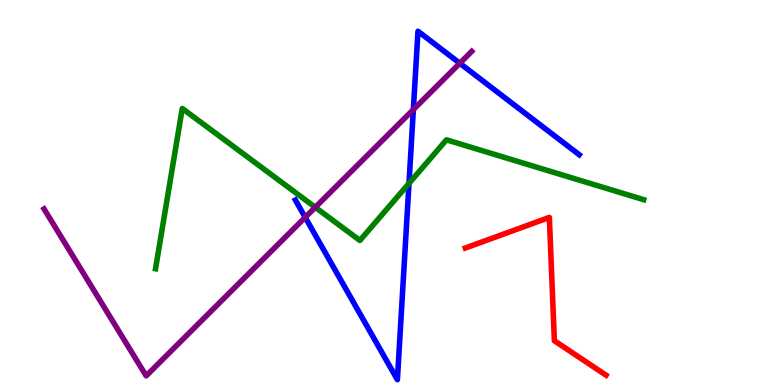[{'lines': ['blue', 'red'], 'intersections': []}, {'lines': ['green', 'red'], 'intersections': []}, {'lines': ['purple', 'red'], 'intersections': []}, {'lines': ['blue', 'green'], 'intersections': [{'x': 5.28, 'y': 5.24}]}, {'lines': ['blue', 'purple'], 'intersections': [{'x': 3.94, 'y': 4.35}, {'x': 5.33, 'y': 7.15}, {'x': 5.93, 'y': 8.36}]}, {'lines': ['green', 'purple'], 'intersections': [{'x': 4.07, 'y': 4.62}]}]